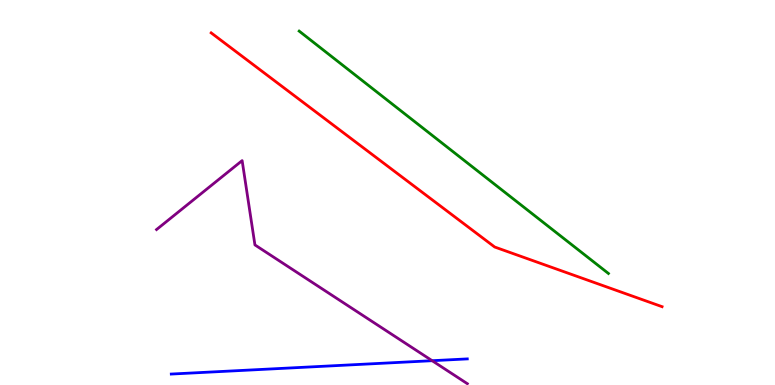[{'lines': ['blue', 'red'], 'intersections': []}, {'lines': ['green', 'red'], 'intersections': []}, {'lines': ['purple', 'red'], 'intersections': []}, {'lines': ['blue', 'green'], 'intersections': []}, {'lines': ['blue', 'purple'], 'intersections': [{'x': 5.58, 'y': 0.631}]}, {'lines': ['green', 'purple'], 'intersections': []}]